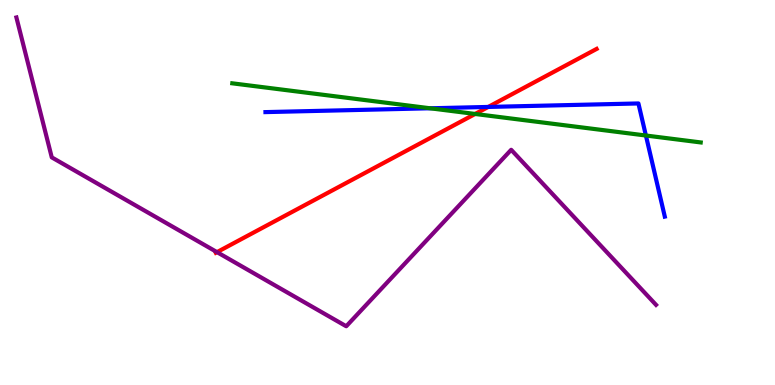[{'lines': ['blue', 'red'], 'intersections': [{'x': 6.3, 'y': 7.22}]}, {'lines': ['green', 'red'], 'intersections': [{'x': 6.13, 'y': 7.04}]}, {'lines': ['purple', 'red'], 'intersections': [{'x': 2.8, 'y': 3.45}]}, {'lines': ['blue', 'green'], 'intersections': [{'x': 5.55, 'y': 7.19}, {'x': 8.33, 'y': 6.48}]}, {'lines': ['blue', 'purple'], 'intersections': []}, {'lines': ['green', 'purple'], 'intersections': []}]